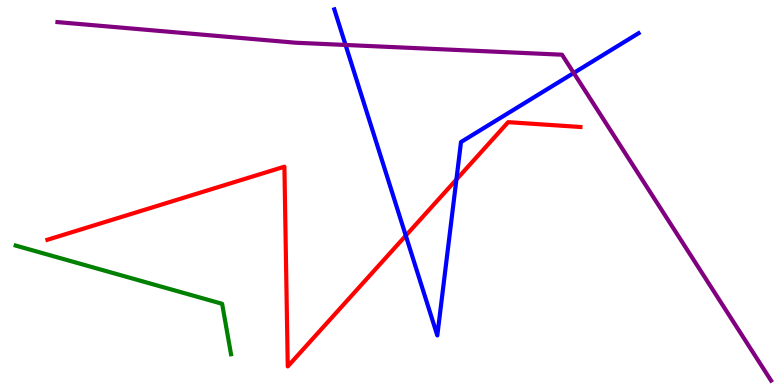[{'lines': ['blue', 'red'], 'intersections': [{'x': 5.24, 'y': 3.88}, {'x': 5.89, 'y': 5.34}]}, {'lines': ['green', 'red'], 'intersections': []}, {'lines': ['purple', 'red'], 'intersections': []}, {'lines': ['blue', 'green'], 'intersections': []}, {'lines': ['blue', 'purple'], 'intersections': [{'x': 4.46, 'y': 8.83}, {'x': 7.4, 'y': 8.1}]}, {'lines': ['green', 'purple'], 'intersections': []}]